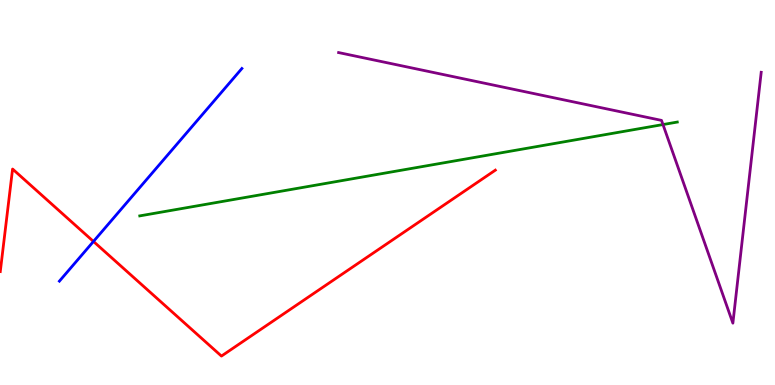[{'lines': ['blue', 'red'], 'intersections': [{'x': 1.21, 'y': 3.73}]}, {'lines': ['green', 'red'], 'intersections': []}, {'lines': ['purple', 'red'], 'intersections': []}, {'lines': ['blue', 'green'], 'intersections': []}, {'lines': ['blue', 'purple'], 'intersections': []}, {'lines': ['green', 'purple'], 'intersections': [{'x': 8.55, 'y': 6.76}]}]